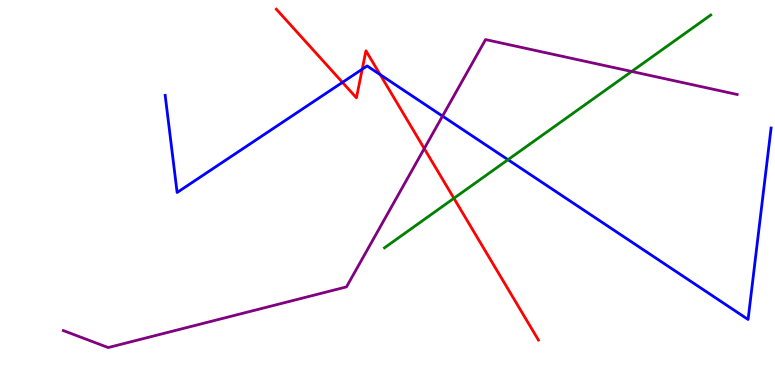[{'lines': ['blue', 'red'], 'intersections': [{'x': 4.42, 'y': 7.86}, {'x': 4.67, 'y': 8.2}, {'x': 4.91, 'y': 8.06}]}, {'lines': ['green', 'red'], 'intersections': [{'x': 5.86, 'y': 4.85}]}, {'lines': ['purple', 'red'], 'intersections': [{'x': 5.47, 'y': 6.14}]}, {'lines': ['blue', 'green'], 'intersections': [{'x': 6.55, 'y': 5.85}]}, {'lines': ['blue', 'purple'], 'intersections': [{'x': 5.71, 'y': 6.98}]}, {'lines': ['green', 'purple'], 'intersections': [{'x': 8.15, 'y': 8.14}]}]